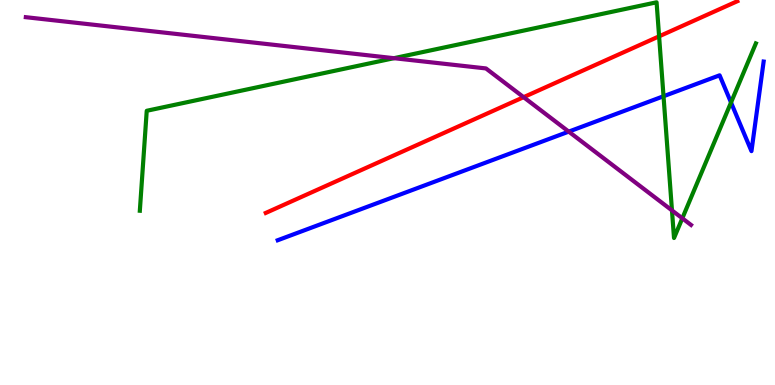[{'lines': ['blue', 'red'], 'intersections': []}, {'lines': ['green', 'red'], 'intersections': [{'x': 8.5, 'y': 9.06}]}, {'lines': ['purple', 'red'], 'intersections': [{'x': 6.76, 'y': 7.48}]}, {'lines': ['blue', 'green'], 'intersections': [{'x': 8.56, 'y': 7.5}, {'x': 9.43, 'y': 7.34}]}, {'lines': ['blue', 'purple'], 'intersections': [{'x': 7.34, 'y': 6.58}]}, {'lines': ['green', 'purple'], 'intersections': [{'x': 5.08, 'y': 8.49}, {'x': 8.67, 'y': 4.53}, {'x': 8.8, 'y': 4.33}]}]